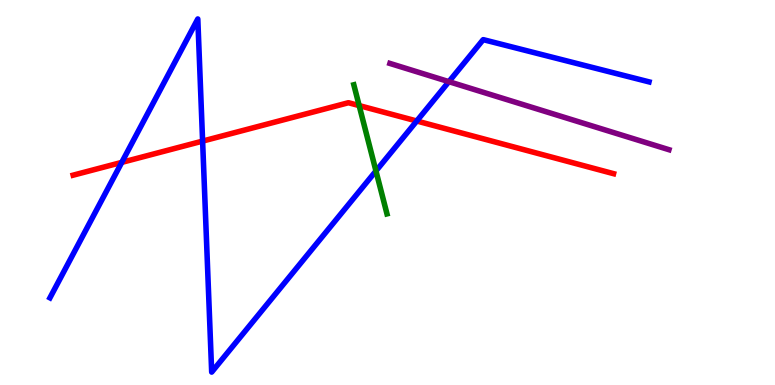[{'lines': ['blue', 'red'], 'intersections': [{'x': 1.57, 'y': 5.78}, {'x': 2.61, 'y': 6.33}, {'x': 5.38, 'y': 6.86}]}, {'lines': ['green', 'red'], 'intersections': [{'x': 4.63, 'y': 7.26}]}, {'lines': ['purple', 'red'], 'intersections': []}, {'lines': ['blue', 'green'], 'intersections': [{'x': 4.85, 'y': 5.56}]}, {'lines': ['blue', 'purple'], 'intersections': [{'x': 5.79, 'y': 7.88}]}, {'lines': ['green', 'purple'], 'intersections': []}]